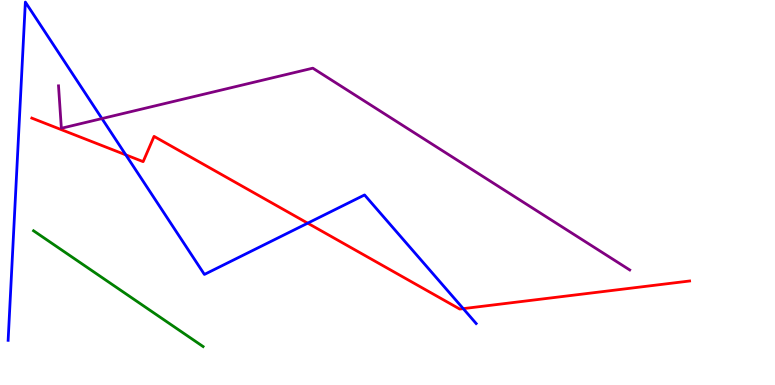[{'lines': ['blue', 'red'], 'intersections': [{'x': 1.62, 'y': 5.98}, {'x': 3.97, 'y': 4.2}, {'x': 5.98, 'y': 1.98}]}, {'lines': ['green', 'red'], 'intersections': []}, {'lines': ['purple', 'red'], 'intersections': []}, {'lines': ['blue', 'green'], 'intersections': []}, {'lines': ['blue', 'purple'], 'intersections': [{'x': 1.32, 'y': 6.92}]}, {'lines': ['green', 'purple'], 'intersections': []}]